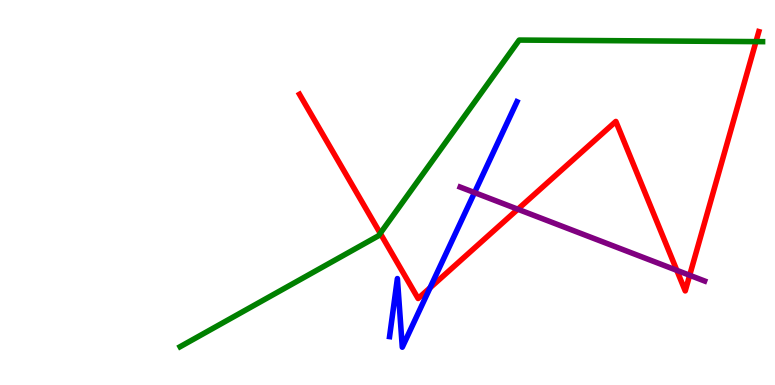[{'lines': ['blue', 'red'], 'intersections': [{'x': 5.55, 'y': 2.52}]}, {'lines': ['green', 'red'], 'intersections': [{'x': 4.91, 'y': 3.94}, {'x': 9.75, 'y': 8.92}]}, {'lines': ['purple', 'red'], 'intersections': [{'x': 6.68, 'y': 4.57}, {'x': 8.73, 'y': 2.98}, {'x': 8.9, 'y': 2.85}]}, {'lines': ['blue', 'green'], 'intersections': []}, {'lines': ['blue', 'purple'], 'intersections': [{'x': 6.12, 'y': 5.0}]}, {'lines': ['green', 'purple'], 'intersections': []}]